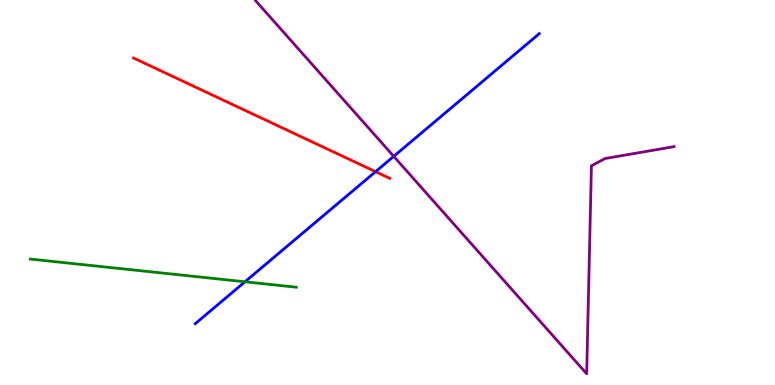[{'lines': ['blue', 'red'], 'intersections': [{'x': 4.85, 'y': 5.54}]}, {'lines': ['green', 'red'], 'intersections': []}, {'lines': ['purple', 'red'], 'intersections': []}, {'lines': ['blue', 'green'], 'intersections': [{'x': 3.16, 'y': 2.68}]}, {'lines': ['blue', 'purple'], 'intersections': [{'x': 5.08, 'y': 5.94}]}, {'lines': ['green', 'purple'], 'intersections': []}]